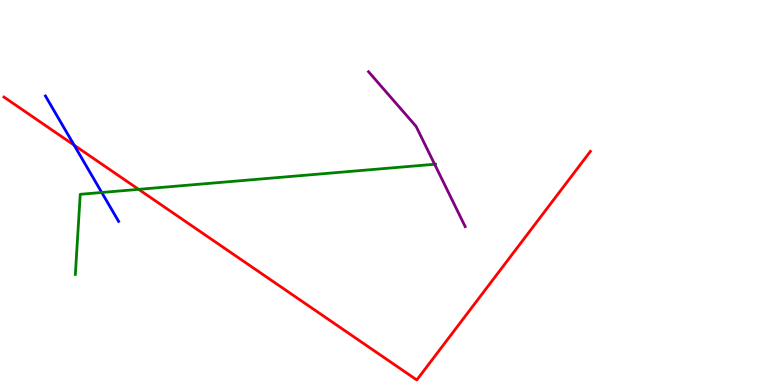[{'lines': ['blue', 'red'], 'intersections': [{'x': 0.957, 'y': 6.23}]}, {'lines': ['green', 'red'], 'intersections': [{'x': 1.79, 'y': 5.08}]}, {'lines': ['purple', 'red'], 'intersections': []}, {'lines': ['blue', 'green'], 'intersections': [{'x': 1.31, 'y': 5.0}]}, {'lines': ['blue', 'purple'], 'intersections': []}, {'lines': ['green', 'purple'], 'intersections': [{'x': 5.61, 'y': 5.73}]}]